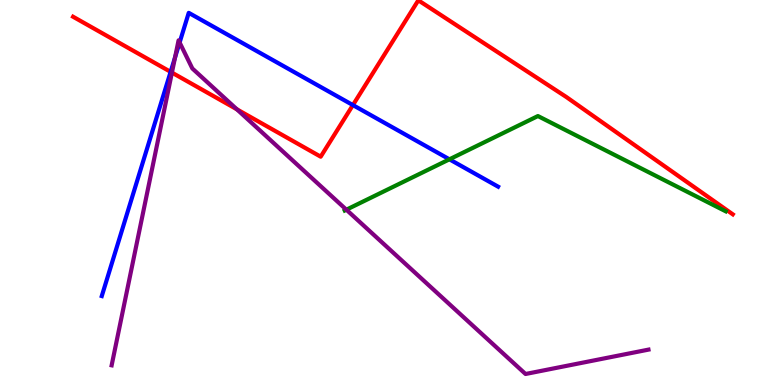[{'lines': ['blue', 'red'], 'intersections': [{'x': 2.2, 'y': 8.13}, {'x': 4.55, 'y': 7.27}]}, {'lines': ['green', 'red'], 'intersections': []}, {'lines': ['purple', 'red'], 'intersections': [{'x': 2.22, 'y': 8.11}, {'x': 3.06, 'y': 7.16}]}, {'lines': ['blue', 'green'], 'intersections': [{'x': 5.8, 'y': 5.86}]}, {'lines': ['blue', 'purple'], 'intersections': [{'x': 2.26, 'y': 8.51}, {'x': 2.32, 'y': 8.9}]}, {'lines': ['green', 'purple'], 'intersections': [{'x': 4.47, 'y': 4.55}]}]